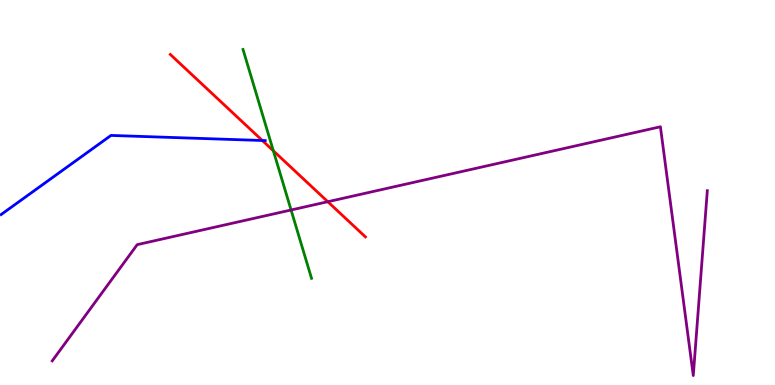[{'lines': ['blue', 'red'], 'intersections': [{'x': 3.39, 'y': 6.35}]}, {'lines': ['green', 'red'], 'intersections': [{'x': 3.53, 'y': 6.08}]}, {'lines': ['purple', 'red'], 'intersections': [{'x': 4.23, 'y': 4.76}]}, {'lines': ['blue', 'green'], 'intersections': []}, {'lines': ['blue', 'purple'], 'intersections': []}, {'lines': ['green', 'purple'], 'intersections': [{'x': 3.76, 'y': 4.55}]}]